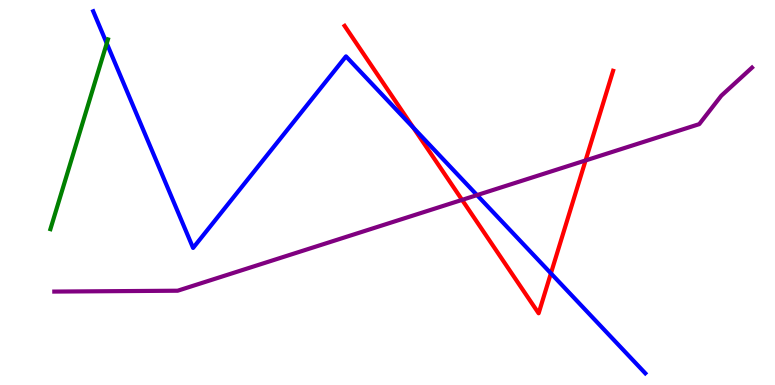[{'lines': ['blue', 'red'], 'intersections': [{'x': 5.33, 'y': 6.68}, {'x': 7.11, 'y': 2.9}]}, {'lines': ['green', 'red'], 'intersections': []}, {'lines': ['purple', 'red'], 'intersections': [{'x': 5.96, 'y': 4.81}, {'x': 7.56, 'y': 5.83}]}, {'lines': ['blue', 'green'], 'intersections': [{'x': 1.38, 'y': 8.87}]}, {'lines': ['blue', 'purple'], 'intersections': [{'x': 6.16, 'y': 4.93}]}, {'lines': ['green', 'purple'], 'intersections': []}]